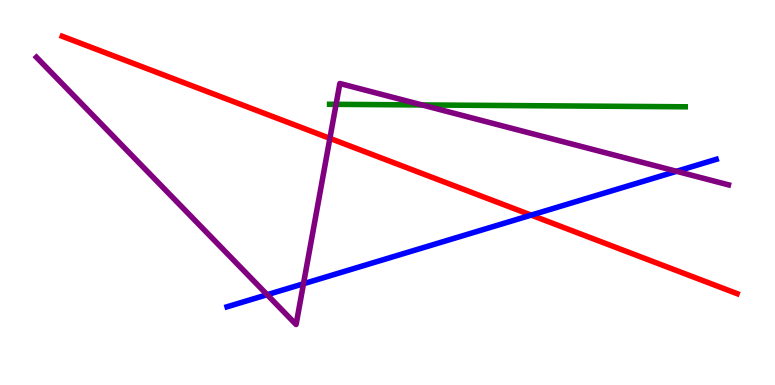[{'lines': ['blue', 'red'], 'intersections': [{'x': 6.85, 'y': 4.41}]}, {'lines': ['green', 'red'], 'intersections': []}, {'lines': ['purple', 'red'], 'intersections': [{'x': 4.26, 'y': 6.41}]}, {'lines': ['blue', 'green'], 'intersections': []}, {'lines': ['blue', 'purple'], 'intersections': [{'x': 3.45, 'y': 2.35}, {'x': 3.92, 'y': 2.63}, {'x': 8.73, 'y': 5.55}]}, {'lines': ['green', 'purple'], 'intersections': [{'x': 4.34, 'y': 7.29}, {'x': 5.45, 'y': 7.27}]}]